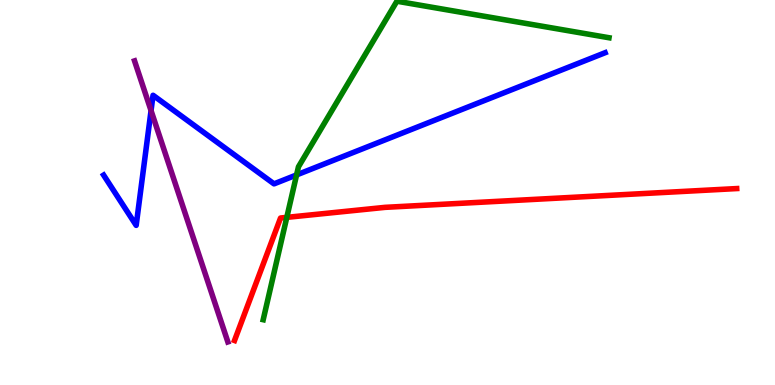[{'lines': ['blue', 'red'], 'intersections': []}, {'lines': ['green', 'red'], 'intersections': [{'x': 3.7, 'y': 4.35}]}, {'lines': ['purple', 'red'], 'intersections': []}, {'lines': ['blue', 'green'], 'intersections': [{'x': 3.83, 'y': 5.46}]}, {'lines': ['blue', 'purple'], 'intersections': [{'x': 1.95, 'y': 7.13}]}, {'lines': ['green', 'purple'], 'intersections': []}]